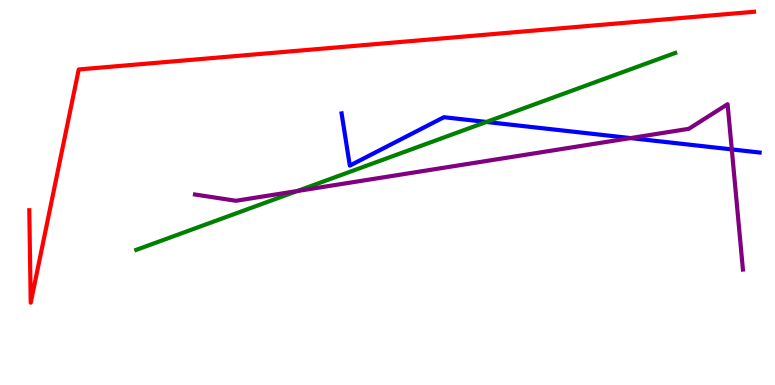[{'lines': ['blue', 'red'], 'intersections': []}, {'lines': ['green', 'red'], 'intersections': []}, {'lines': ['purple', 'red'], 'intersections': []}, {'lines': ['blue', 'green'], 'intersections': [{'x': 6.28, 'y': 6.83}]}, {'lines': ['blue', 'purple'], 'intersections': [{'x': 8.14, 'y': 6.41}, {'x': 9.44, 'y': 6.12}]}, {'lines': ['green', 'purple'], 'intersections': [{'x': 3.84, 'y': 5.04}]}]